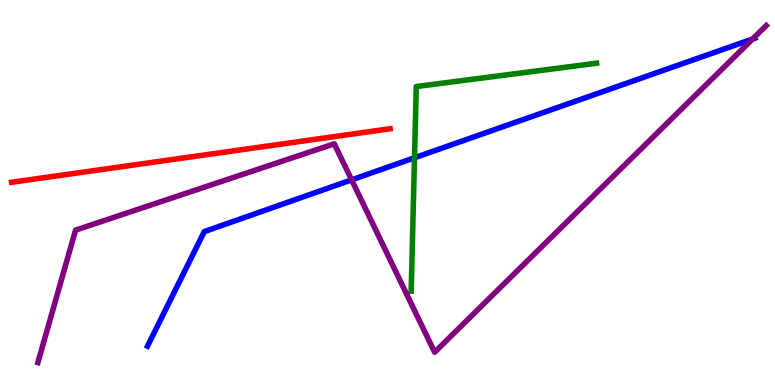[{'lines': ['blue', 'red'], 'intersections': []}, {'lines': ['green', 'red'], 'intersections': []}, {'lines': ['purple', 'red'], 'intersections': []}, {'lines': ['blue', 'green'], 'intersections': [{'x': 5.35, 'y': 5.9}]}, {'lines': ['blue', 'purple'], 'intersections': [{'x': 4.54, 'y': 5.33}, {'x': 9.71, 'y': 8.99}]}, {'lines': ['green', 'purple'], 'intersections': []}]